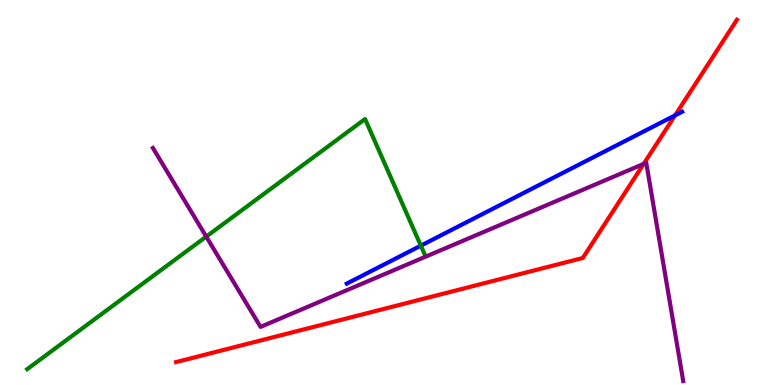[{'lines': ['blue', 'red'], 'intersections': [{'x': 8.71, 'y': 7.0}]}, {'lines': ['green', 'red'], 'intersections': []}, {'lines': ['purple', 'red'], 'intersections': [{'x': 8.31, 'y': 5.74}]}, {'lines': ['blue', 'green'], 'intersections': [{'x': 5.43, 'y': 3.62}]}, {'lines': ['blue', 'purple'], 'intersections': []}, {'lines': ['green', 'purple'], 'intersections': [{'x': 2.66, 'y': 3.85}]}]